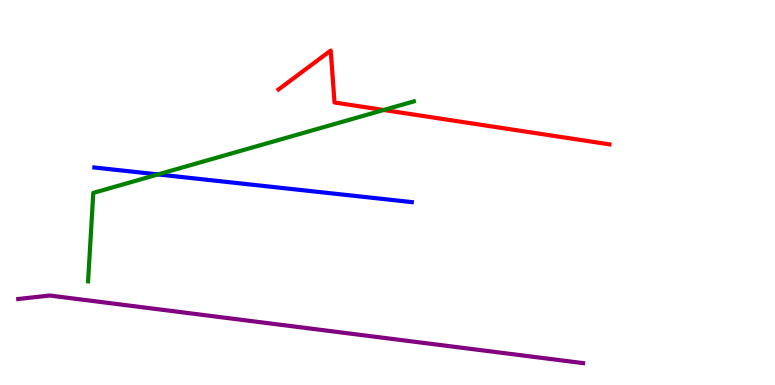[{'lines': ['blue', 'red'], 'intersections': []}, {'lines': ['green', 'red'], 'intersections': [{'x': 4.95, 'y': 7.14}]}, {'lines': ['purple', 'red'], 'intersections': []}, {'lines': ['blue', 'green'], 'intersections': [{'x': 2.04, 'y': 5.47}]}, {'lines': ['blue', 'purple'], 'intersections': []}, {'lines': ['green', 'purple'], 'intersections': []}]